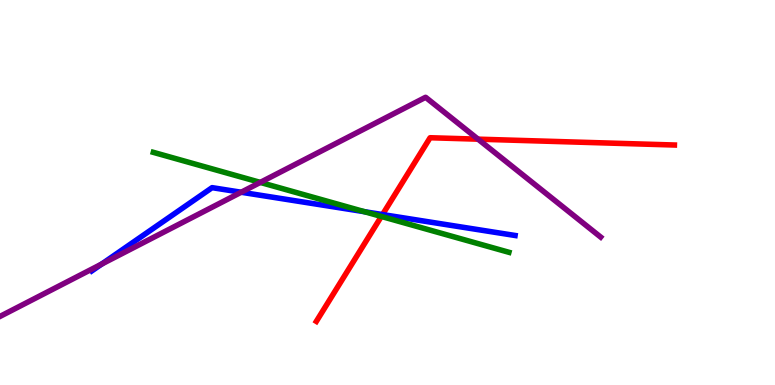[{'lines': ['blue', 'red'], 'intersections': [{'x': 4.94, 'y': 4.43}]}, {'lines': ['green', 'red'], 'intersections': [{'x': 4.92, 'y': 4.38}]}, {'lines': ['purple', 'red'], 'intersections': [{'x': 6.17, 'y': 6.39}]}, {'lines': ['blue', 'green'], 'intersections': [{'x': 4.7, 'y': 4.5}]}, {'lines': ['blue', 'purple'], 'intersections': [{'x': 1.31, 'y': 3.14}, {'x': 3.11, 'y': 5.01}]}, {'lines': ['green', 'purple'], 'intersections': [{'x': 3.36, 'y': 5.26}]}]